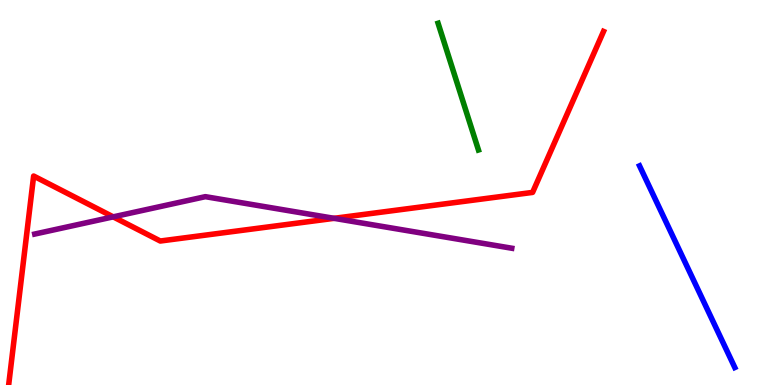[{'lines': ['blue', 'red'], 'intersections': []}, {'lines': ['green', 'red'], 'intersections': []}, {'lines': ['purple', 'red'], 'intersections': [{'x': 1.46, 'y': 4.37}, {'x': 4.31, 'y': 4.33}]}, {'lines': ['blue', 'green'], 'intersections': []}, {'lines': ['blue', 'purple'], 'intersections': []}, {'lines': ['green', 'purple'], 'intersections': []}]